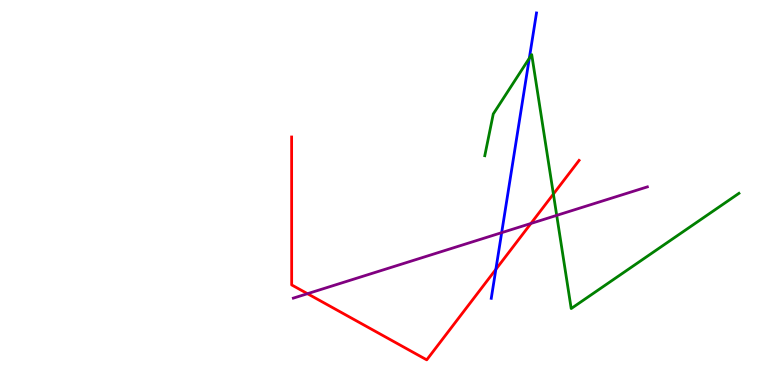[{'lines': ['blue', 'red'], 'intersections': [{'x': 6.4, 'y': 3.0}]}, {'lines': ['green', 'red'], 'intersections': [{'x': 7.14, 'y': 4.96}]}, {'lines': ['purple', 'red'], 'intersections': [{'x': 3.97, 'y': 2.37}, {'x': 6.85, 'y': 4.2}]}, {'lines': ['blue', 'green'], 'intersections': [{'x': 6.83, 'y': 8.49}]}, {'lines': ['blue', 'purple'], 'intersections': [{'x': 6.47, 'y': 3.96}]}, {'lines': ['green', 'purple'], 'intersections': [{'x': 7.18, 'y': 4.41}]}]